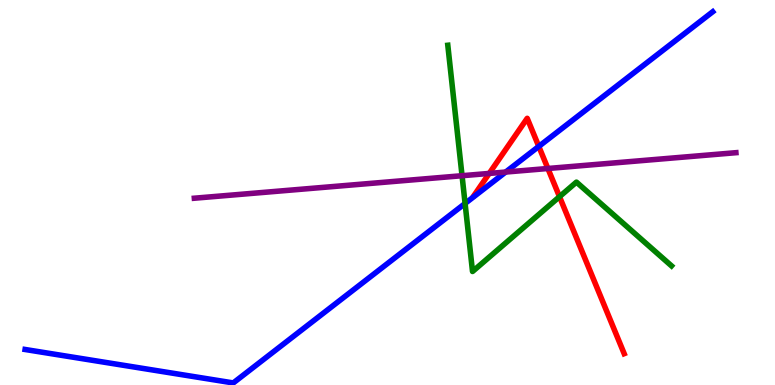[{'lines': ['blue', 'red'], 'intersections': [{'x': 6.95, 'y': 6.2}]}, {'lines': ['green', 'red'], 'intersections': [{'x': 7.22, 'y': 4.89}]}, {'lines': ['purple', 'red'], 'intersections': [{'x': 6.31, 'y': 5.5}, {'x': 7.07, 'y': 5.62}]}, {'lines': ['blue', 'green'], 'intersections': [{'x': 6.0, 'y': 4.72}]}, {'lines': ['blue', 'purple'], 'intersections': [{'x': 6.52, 'y': 5.53}]}, {'lines': ['green', 'purple'], 'intersections': [{'x': 5.96, 'y': 5.44}]}]